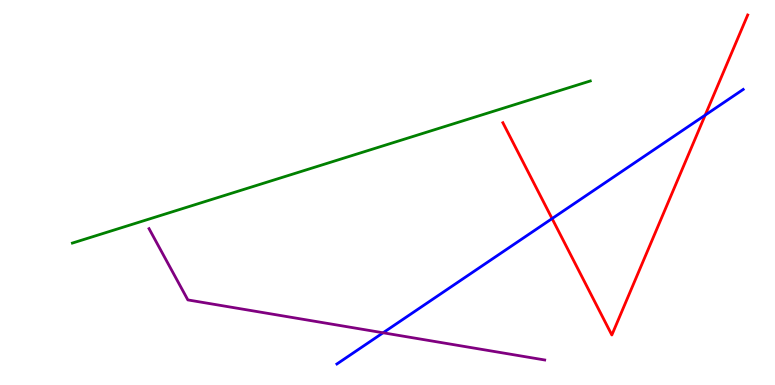[{'lines': ['blue', 'red'], 'intersections': [{'x': 7.12, 'y': 4.32}, {'x': 9.1, 'y': 7.01}]}, {'lines': ['green', 'red'], 'intersections': []}, {'lines': ['purple', 'red'], 'intersections': []}, {'lines': ['blue', 'green'], 'intersections': []}, {'lines': ['blue', 'purple'], 'intersections': [{'x': 4.94, 'y': 1.36}]}, {'lines': ['green', 'purple'], 'intersections': []}]